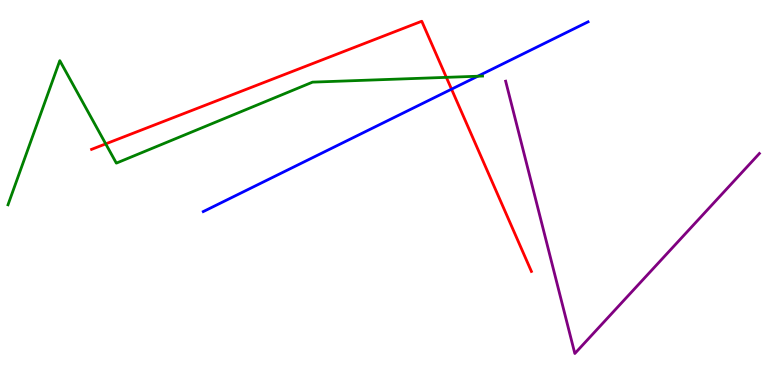[{'lines': ['blue', 'red'], 'intersections': [{'x': 5.83, 'y': 7.68}]}, {'lines': ['green', 'red'], 'intersections': [{'x': 1.36, 'y': 6.26}, {'x': 5.76, 'y': 7.99}]}, {'lines': ['purple', 'red'], 'intersections': []}, {'lines': ['blue', 'green'], 'intersections': [{'x': 6.16, 'y': 8.02}]}, {'lines': ['blue', 'purple'], 'intersections': []}, {'lines': ['green', 'purple'], 'intersections': []}]